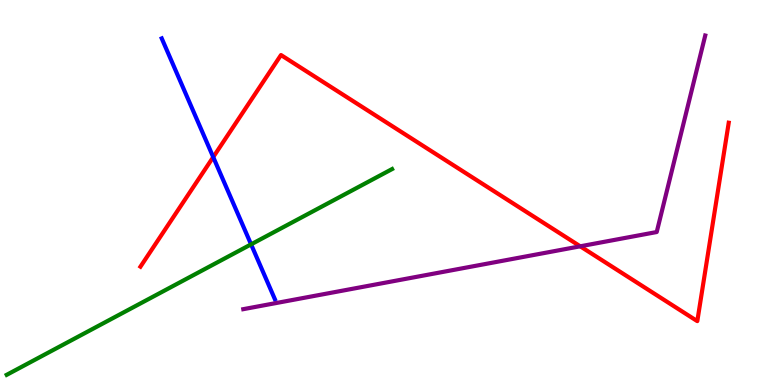[{'lines': ['blue', 'red'], 'intersections': [{'x': 2.75, 'y': 5.92}]}, {'lines': ['green', 'red'], 'intersections': []}, {'lines': ['purple', 'red'], 'intersections': [{'x': 7.49, 'y': 3.6}]}, {'lines': ['blue', 'green'], 'intersections': [{'x': 3.24, 'y': 3.65}]}, {'lines': ['blue', 'purple'], 'intersections': []}, {'lines': ['green', 'purple'], 'intersections': []}]